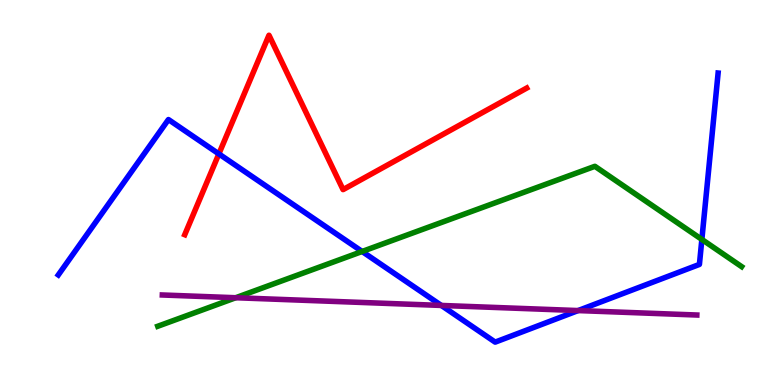[{'lines': ['blue', 'red'], 'intersections': [{'x': 2.82, 'y': 6.0}]}, {'lines': ['green', 'red'], 'intersections': []}, {'lines': ['purple', 'red'], 'intersections': []}, {'lines': ['blue', 'green'], 'intersections': [{'x': 4.67, 'y': 3.47}, {'x': 9.06, 'y': 3.78}]}, {'lines': ['blue', 'purple'], 'intersections': [{'x': 5.69, 'y': 2.07}, {'x': 7.46, 'y': 1.93}]}, {'lines': ['green', 'purple'], 'intersections': [{'x': 3.04, 'y': 2.27}]}]